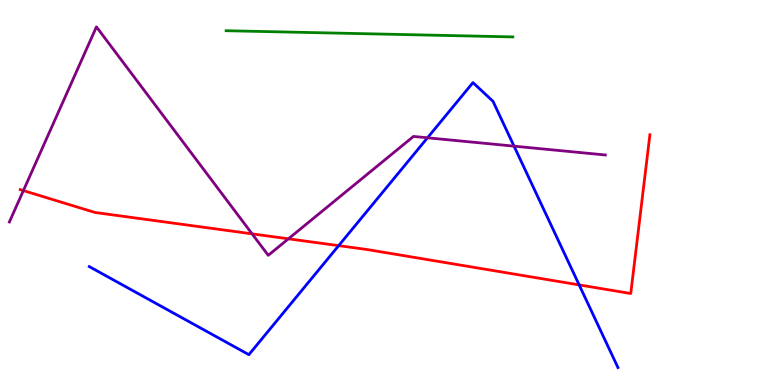[{'lines': ['blue', 'red'], 'intersections': [{'x': 4.37, 'y': 3.62}, {'x': 7.47, 'y': 2.6}]}, {'lines': ['green', 'red'], 'intersections': []}, {'lines': ['purple', 'red'], 'intersections': [{'x': 0.302, 'y': 5.05}, {'x': 3.25, 'y': 3.93}, {'x': 3.72, 'y': 3.8}]}, {'lines': ['blue', 'green'], 'intersections': []}, {'lines': ['blue', 'purple'], 'intersections': [{'x': 5.52, 'y': 6.42}, {'x': 6.63, 'y': 6.2}]}, {'lines': ['green', 'purple'], 'intersections': []}]